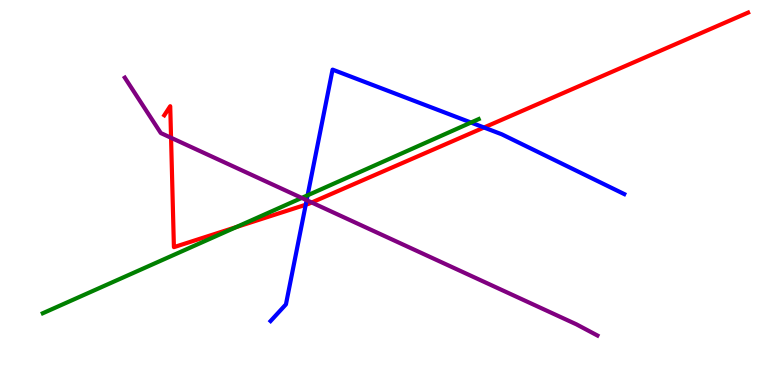[{'lines': ['blue', 'red'], 'intersections': [{'x': 3.94, 'y': 4.68}, {'x': 6.25, 'y': 6.69}]}, {'lines': ['green', 'red'], 'intersections': [{'x': 3.05, 'y': 4.1}]}, {'lines': ['purple', 'red'], 'intersections': [{'x': 2.21, 'y': 6.42}, {'x': 4.02, 'y': 4.74}]}, {'lines': ['blue', 'green'], 'intersections': [{'x': 3.97, 'y': 4.93}, {'x': 6.08, 'y': 6.82}]}, {'lines': ['blue', 'purple'], 'intersections': [{'x': 3.96, 'y': 4.8}]}, {'lines': ['green', 'purple'], 'intersections': [{'x': 3.89, 'y': 4.86}]}]